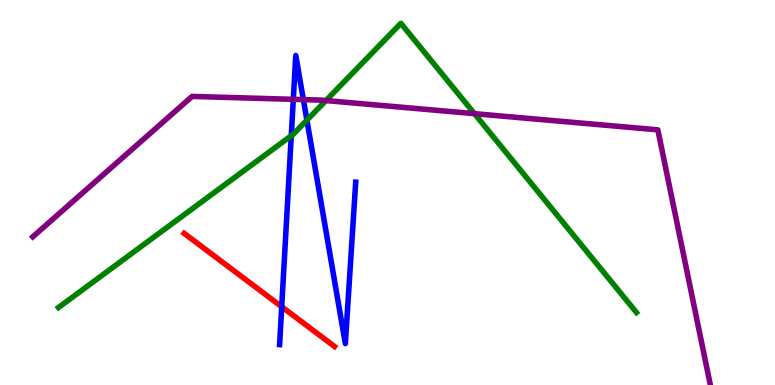[{'lines': ['blue', 'red'], 'intersections': [{'x': 3.64, 'y': 2.03}]}, {'lines': ['green', 'red'], 'intersections': []}, {'lines': ['purple', 'red'], 'intersections': []}, {'lines': ['blue', 'green'], 'intersections': [{'x': 3.76, 'y': 6.47}, {'x': 3.96, 'y': 6.88}]}, {'lines': ['blue', 'purple'], 'intersections': [{'x': 3.78, 'y': 7.42}, {'x': 3.91, 'y': 7.41}]}, {'lines': ['green', 'purple'], 'intersections': [{'x': 4.21, 'y': 7.39}, {'x': 6.12, 'y': 7.05}]}]